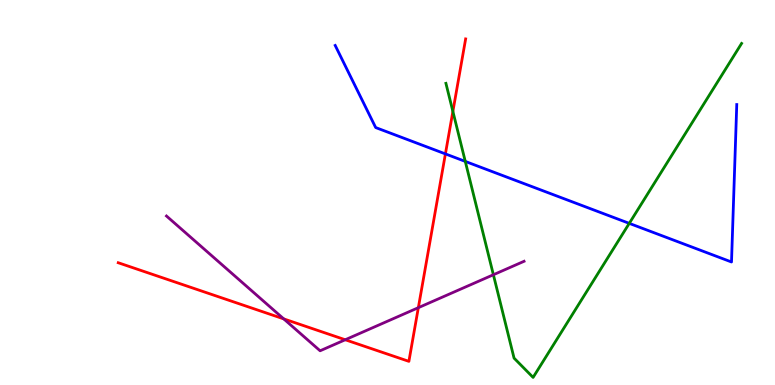[{'lines': ['blue', 'red'], 'intersections': [{'x': 5.75, 'y': 6.0}]}, {'lines': ['green', 'red'], 'intersections': [{'x': 5.84, 'y': 7.11}]}, {'lines': ['purple', 'red'], 'intersections': [{'x': 3.66, 'y': 1.72}, {'x': 4.45, 'y': 1.18}, {'x': 5.4, 'y': 2.01}]}, {'lines': ['blue', 'green'], 'intersections': [{'x': 6.0, 'y': 5.81}, {'x': 8.12, 'y': 4.2}]}, {'lines': ['blue', 'purple'], 'intersections': []}, {'lines': ['green', 'purple'], 'intersections': [{'x': 6.37, 'y': 2.86}]}]